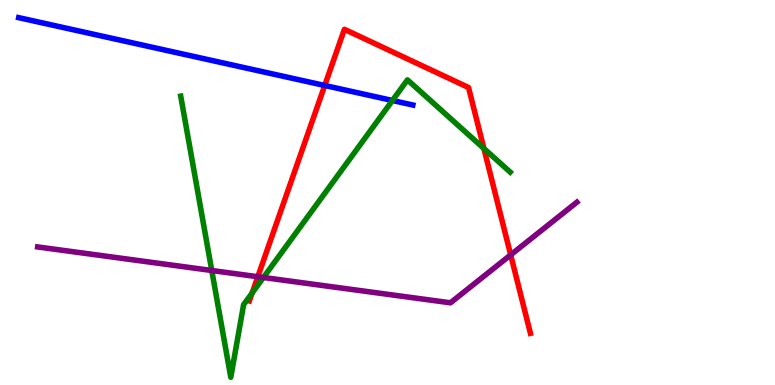[{'lines': ['blue', 'red'], 'intersections': [{'x': 4.19, 'y': 7.78}]}, {'lines': ['green', 'red'], 'intersections': [{'x': 3.25, 'y': 2.39}, {'x': 6.24, 'y': 6.14}]}, {'lines': ['purple', 'red'], 'intersections': [{'x': 3.33, 'y': 2.81}, {'x': 6.59, 'y': 3.38}]}, {'lines': ['blue', 'green'], 'intersections': [{'x': 5.06, 'y': 7.39}]}, {'lines': ['blue', 'purple'], 'intersections': []}, {'lines': ['green', 'purple'], 'intersections': [{'x': 2.73, 'y': 2.97}, {'x': 3.4, 'y': 2.79}]}]